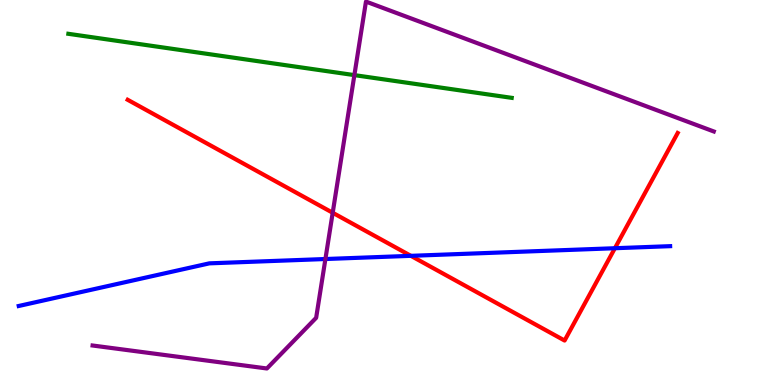[{'lines': ['blue', 'red'], 'intersections': [{'x': 5.3, 'y': 3.35}, {'x': 7.93, 'y': 3.55}]}, {'lines': ['green', 'red'], 'intersections': []}, {'lines': ['purple', 'red'], 'intersections': [{'x': 4.29, 'y': 4.47}]}, {'lines': ['blue', 'green'], 'intersections': []}, {'lines': ['blue', 'purple'], 'intersections': [{'x': 4.2, 'y': 3.27}]}, {'lines': ['green', 'purple'], 'intersections': [{'x': 4.57, 'y': 8.05}]}]